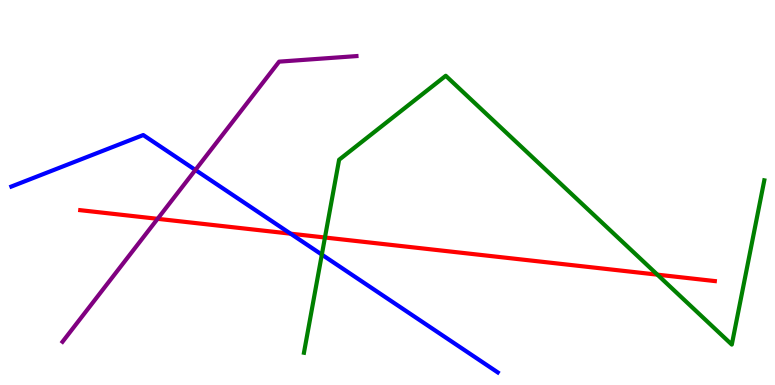[{'lines': ['blue', 'red'], 'intersections': [{'x': 3.75, 'y': 3.93}]}, {'lines': ['green', 'red'], 'intersections': [{'x': 4.19, 'y': 3.83}, {'x': 8.48, 'y': 2.87}]}, {'lines': ['purple', 'red'], 'intersections': [{'x': 2.03, 'y': 4.32}]}, {'lines': ['blue', 'green'], 'intersections': [{'x': 4.15, 'y': 3.39}]}, {'lines': ['blue', 'purple'], 'intersections': [{'x': 2.52, 'y': 5.59}]}, {'lines': ['green', 'purple'], 'intersections': []}]